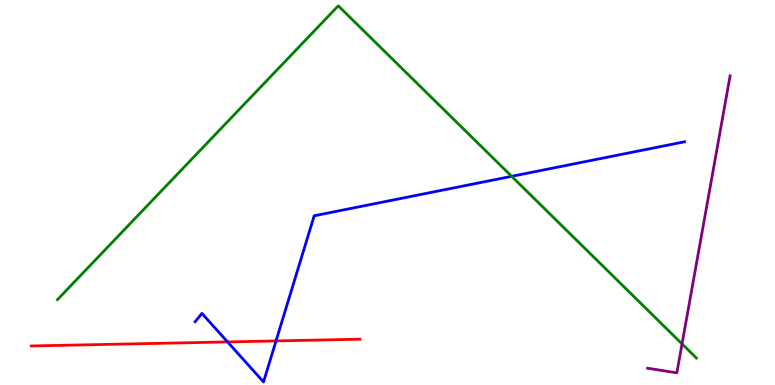[{'lines': ['blue', 'red'], 'intersections': [{'x': 2.94, 'y': 1.12}, {'x': 3.56, 'y': 1.14}]}, {'lines': ['green', 'red'], 'intersections': []}, {'lines': ['purple', 'red'], 'intersections': []}, {'lines': ['blue', 'green'], 'intersections': [{'x': 6.6, 'y': 5.42}]}, {'lines': ['blue', 'purple'], 'intersections': []}, {'lines': ['green', 'purple'], 'intersections': [{'x': 8.8, 'y': 1.07}]}]